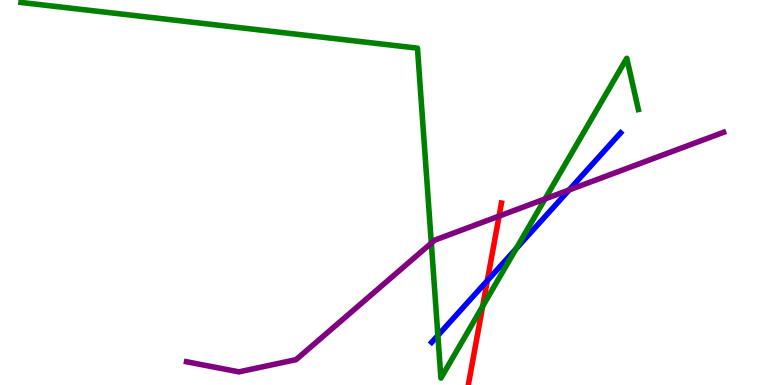[{'lines': ['blue', 'red'], 'intersections': [{'x': 6.29, 'y': 2.71}]}, {'lines': ['green', 'red'], 'intersections': [{'x': 6.23, 'y': 2.05}]}, {'lines': ['purple', 'red'], 'intersections': [{'x': 6.44, 'y': 4.39}]}, {'lines': ['blue', 'green'], 'intersections': [{'x': 5.65, 'y': 1.29}, {'x': 6.66, 'y': 3.54}]}, {'lines': ['blue', 'purple'], 'intersections': [{'x': 7.34, 'y': 5.07}]}, {'lines': ['green', 'purple'], 'intersections': [{'x': 5.57, 'y': 3.69}, {'x': 7.03, 'y': 4.83}]}]